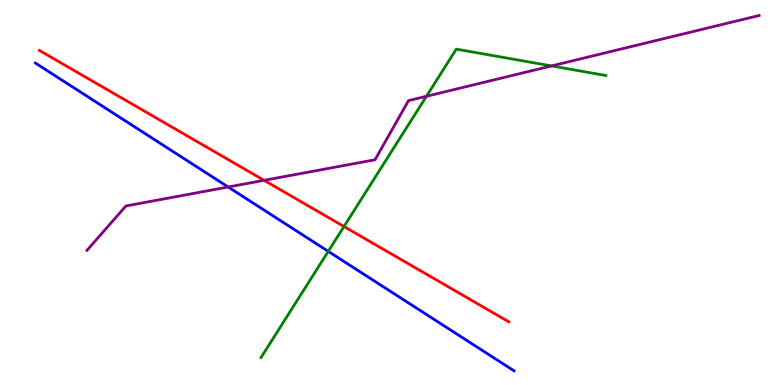[{'lines': ['blue', 'red'], 'intersections': []}, {'lines': ['green', 'red'], 'intersections': [{'x': 4.44, 'y': 4.12}]}, {'lines': ['purple', 'red'], 'intersections': [{'x': 3.41, 'y': 5.32}]}, {'lines': ['blue', 'green'], 'intersections': [{'x': 4.24, 'y': 3.47}]}, {'lines': ['blue', 'purple'], 'intersections': [{'x': 2.94, 'y': 5.14}]}, {'lines': ['green', 'purple'], 'intersections': [{'x': 5.5, 'y': 7.5}, {'x': 7.12, 'y': 8.29}]}]